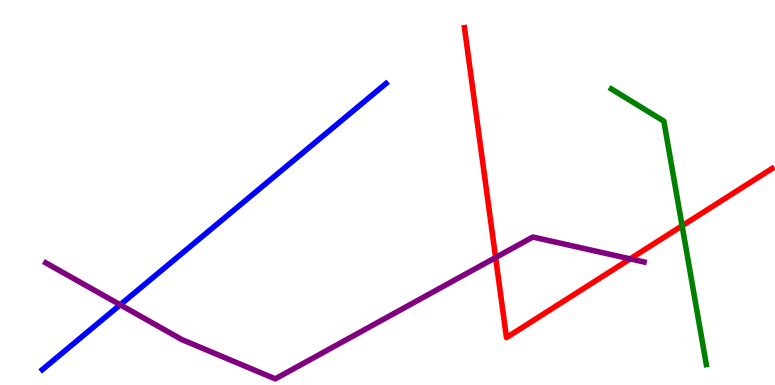[{'lines': ['blue', 'red'], 'intersections': []}, {'lines': ['green', 'red'], 'intersections': [{'x': 8.8, 'y': 4.13}]}, {'lines': ['purple', 'red'], 'intersections': [{'x': 6.4, 'y': 3.31}, {'x': 8.13, 'y': 3.28}]}, {'lines': ['blue', 'green'], 'intersections': []}, {'lines': ['blue', 'purple'], 'intersections': [{'x': 1.55, 'y': 2.08}]}, {'lines': ['green', 'purple'], 'intersections': []}]